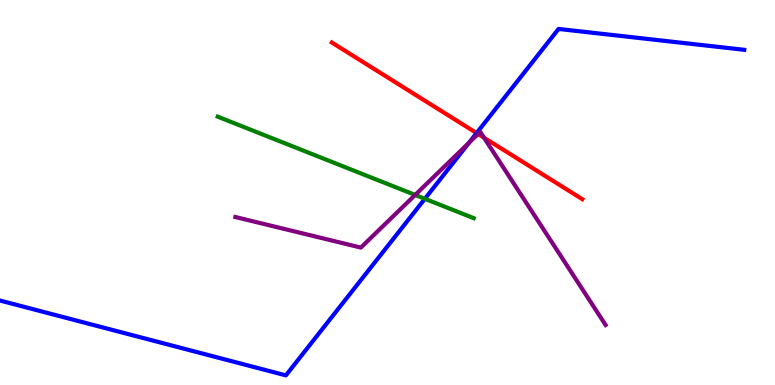[{'lines': ['blue', 'red'], 'intersections': [{'x': 6.15, 'y': 6.54}]}, {'lines': ['green', 'red'], 'intersections': []}, {'lines': ['purple', 'red'], 'intersections': [{'x': 6.17, 'y': 6.52}, {'x': 6.25, 'y': 6.42}]}, {'lines': ['blue', 'green'], 'intersections': [{'x': 5.48, 'y': 4.84}]}, {'lines': ['blue', 'purple'], 'intersections': [{'x': 6.05, 'y': 6.29}]}, {'lines': ['green', 'purple'], 'intersections': [{'x': 5.36, 'y': 4.94}]}]